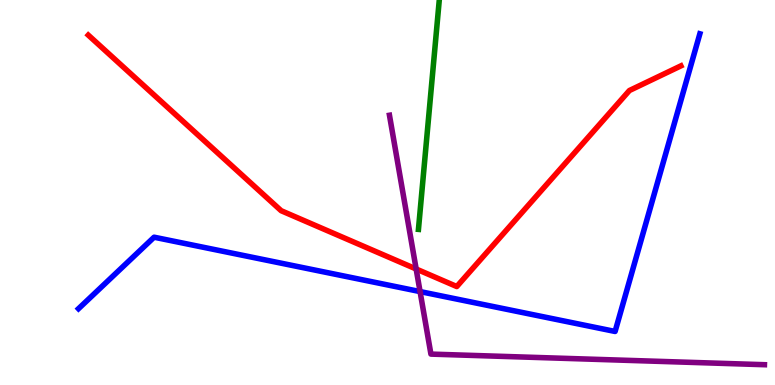[{'lines': ['blue', 'red'], 'intersections': []}, {'lines': ['green', 'red'], 'intersections': []}, {'lines': ['purple', 'red'], 'intersections': [{'x': 5.37, 'y': 3.01}]}, {'lines': ['blue', 'green'], 'intersections': []}, {'lines': ['blue', 'purple'], 'intersections': [{'x': 5.42, 'y': 2.43}]}, {'lines': ['green', 'purple'], 'intersections': []}]